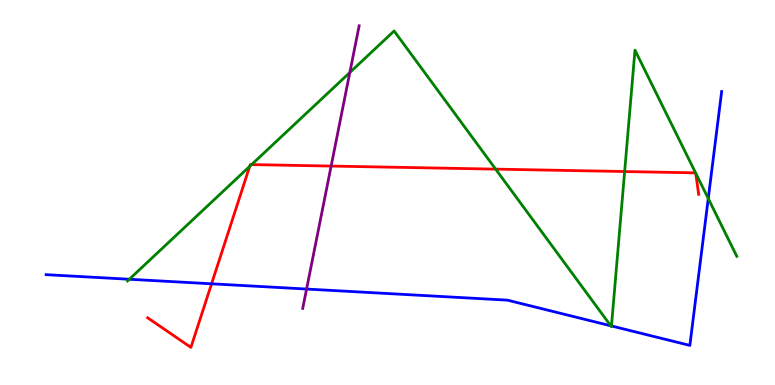[{'lines': ['blue', 'red'], 'intersections': [{'x': 2.73, 'y': 2.63}]}, {'lines': ['green', 'red'], 'intersections': [{'x': 3.22, 'y': 5.68}, {'x': 3.25, 'y': 5.72}, {'x': 6.4, 'y': 5.61}, {'x': 8.06, 'y': 5.54}, {'x': 8.98, 'y': 5.51}, {'x': 8.98, 'y': 5.51}]}, {'lines': ['purple', 'red'], 'intersections': [{'x': 4.27, 'y': 5.69}]}, {'lines': ['blue', 'green'], 'intersections': [{'x': 1.67, 'y': 2.75}, {'x': 7.88, 'y': 1.54}, {'x': 7.89, 'y': 1.53}, {'x': 9.14, 'y': 4.84}]}, {'lines': ['blue', 'purple'], 'intersections': [{'x': 3.96, 'y': 2.49}]}, {'lines': ['green', 'purple'], 'intersections': [{'x': 4.51, 'y': 8.12}]}]